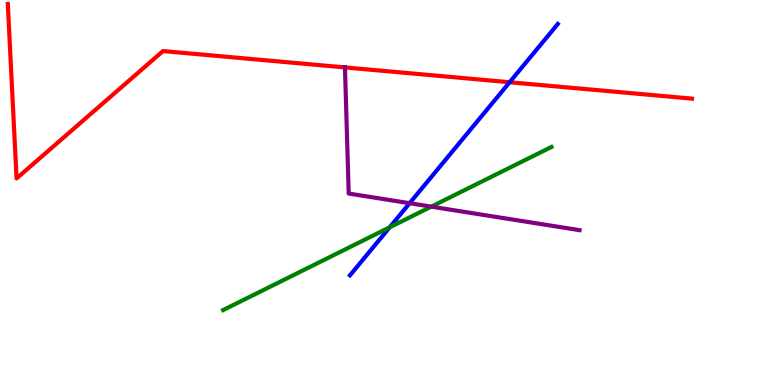[{'lines': ['blue', 'red'], 'intersections': [{'x': 6.58, 'y': 7.86}]}, {'lines': ['green', 'red'], 'intersections': []}, {'lines': ['purple', 'red'], 'intersections': [{'x': 4.45, 'y': 8.25}]}, {'lines': ['blue', 'green'], 'intersections': [{'x': 5.03, 'y': 4.1}]}, {'lines': ['blue', 'purple'], 'intersections': [{'x': 5.29, 'y': 4.72}]}, {'lines': ['green', 'purple'], 'intersections': [{'x': 5.57, 'y': 4.63}]}]